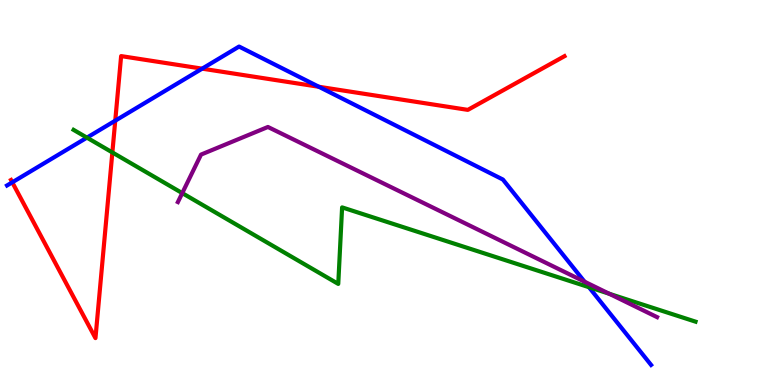[{'lines': ['blue', 'red'], 'intersections': [{'x': 0.158, 'y': 5.26}, {'x': 1.49, 'y': 6.87}, {'x': 2.61, 'y': 8.22}, {'x': 4.11, 'y': 7.75}]}, {'lines': ['green', 'red'], 'intersections': [{'x': 1.45, 'y': 6.04}]}, {'lines': ['purple', 'red'], 'intersections': []}, {'lines': ['blue', 'green'], 'intersections': [{'x': 1.12, 'y': 6.43}, {'x': 7.6, 'y': 2.54}]}, {'lines': ['blue', 'purple'], 'intersections': [{'x': 7.54, 'y': 2.68}]}, {'lines': ['green', 'purple'], 'intersections': [{'x': 2.35, 'y': 4.98}, {'x': 7.86, 'y': 2.37}]}]